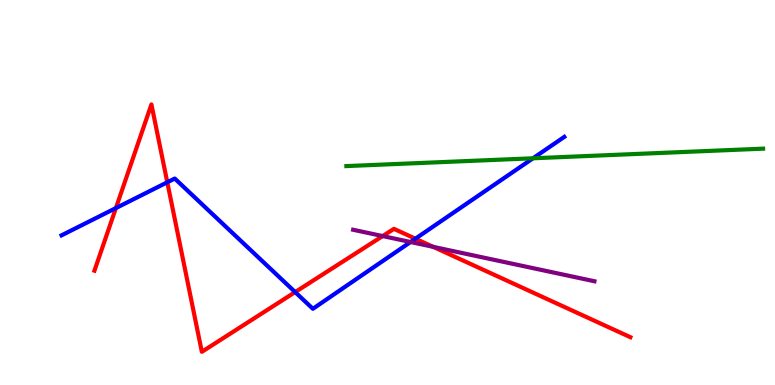[{'lines': ['blue', 'red'], 'intersections': [{'x': 1.5, 'y': 4.6}, {'x': 2.16, 'y': 5.27}, {'x': 3.81, 'y': 2.41}, {'x': 5.36, 'y': 3.8}]}, {'lines': ['green', 'red'], 'intersections': []}, {'lines': ['purple', 'red'], 'intersections': [{'x': 4.94, 'y': 3.87}, {'x': 5.59, 'y': 3.59}]}, {'lines': ['blue', 'green'], 'intersections': [{'x': 6.88, 'y': 5.89}]}, {'lines': ['blue', 'purple'], 'intersections': [{'x': 5.3, 'y': 3.71}]}, {'lines': ['green', 'purple'], 'intersections': []}]